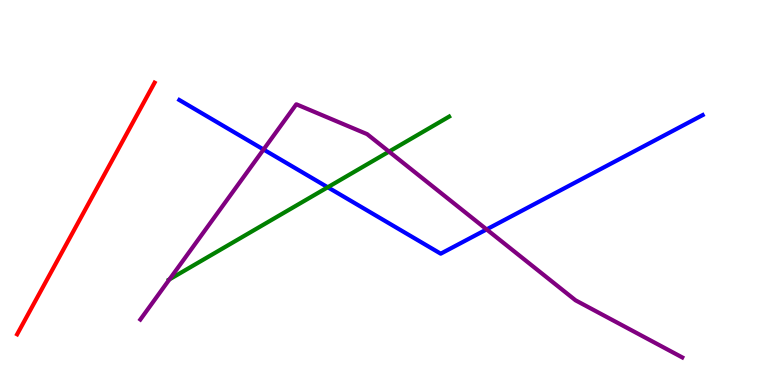[{'lines': ['blue', 'red'], 'intersections': []}, {'lines': ['green', 'red'], 'intersections': []}, {'lines': ['purple', 'red'], 'intersections': []}, {'lines': ['blue', 'green'], 'intersections': [{'x': 4.23, 'y': 5.14}]}, {'lines': ['blue', 'purple'], 'intersections': [{'x': 3.4, 'y': 6.12}, {'x': 6.28, 'y': 4.04}]}, {'lines': ['green', 'purple'], 'intersections': [{'x': 2.19, 'y': 2.74}, {'x': 5.02, 'y': 6.06}]}]